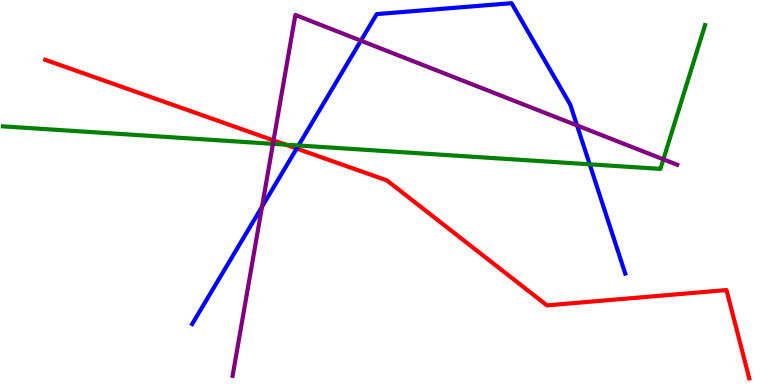[{'lines': ['blue', 'red'], 'intersections': [{'x': 3.83, 'y': 6.14}]}, {'lines': ['green', 'red'], 'intersections': [{'x': 3.69, 'y': 6.24}]}, {'lines': ['purple', 'red'], 'intersections': [{'x': 3.53, 'y': 6.35}]}, {'lines': ['blue', 'green'], 'intersections': [{'x': 3.85, 'y': 6.22}, {'x': 7.61, 'y': 5.73}]}, {'lines': ['blue', 'purple'], 'intersections': [{'x': 3.38, 'y': 4.63}, {'x': 4.66, 'y': 8.94}, {'x': 7.45, 'y': 6.74}]}, {'lines': ['green', 'purple'], 'intersections': [{'x': 3.52, 'y': 6.26}, {'x': 8.56, 'y': 5.86}]}]